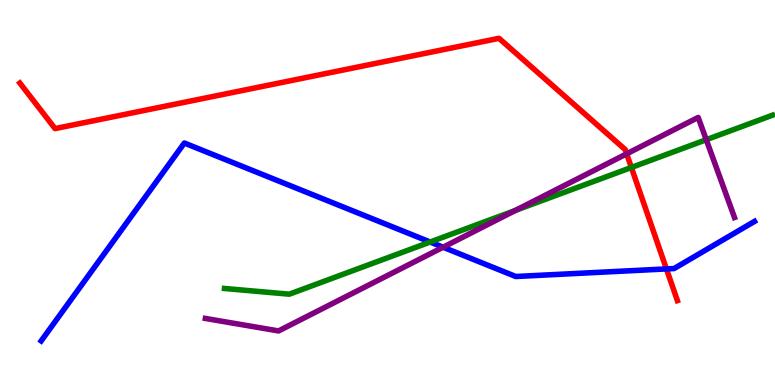[{'lines': ['blue', 'red'], 'intersections': [{'x': 8.6, 'y': 3.02}]}, {'lines': ['green', 'red'], 'intersections': [{'x': 8.15, 'y': 5.65}]}, {'lines': ['purple', 'red'], 'intersections': [{'x': 8.09, 'y': 6.0}]}, {'lines': ['blue', 'green'], 'intersections': [{'x': 5.55, 'y': 3.71}]}, {'lines': ['blue', 'purple'], 'intersections': [{'x': 5.72, 'y': 3.58}]}, {'lines': ['green', 'purple'], 'intersections': [{'x': 6.65, 'y': 4.53}, {'x': 9.11, 'y': 6.37}]}]